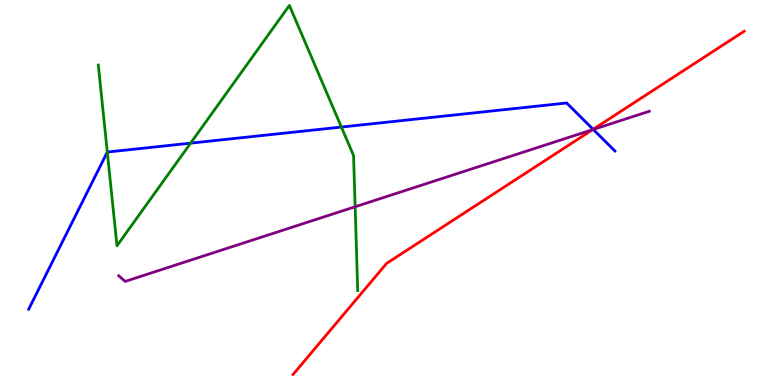[{'lines': ['blue', 'red'], 'intersections': [{'x': 7.65, 'y': 6.64}]}, {'lines': ['green', 'red'], 'intersections': []}, {'lines': ['purple', 'red'], 'intersections': [{'x': 7.65, 'y': 6.63}]}, {'lines': ['blue', 'green'], 'intersections': [{'x': 1.38, 'y': 6.05}, {'x': 2.46, 'y': 6.28}, {'x': 4.4, 'y': 6.7}]}, {'lines': ['blue', 'purple'], 'intersections': [{'x': 7.65, 'y': 6.64}]}, {'lines': ['green', 'purple'], 'intersections': [{'x': 4.58, 'y': 4.63}]}]